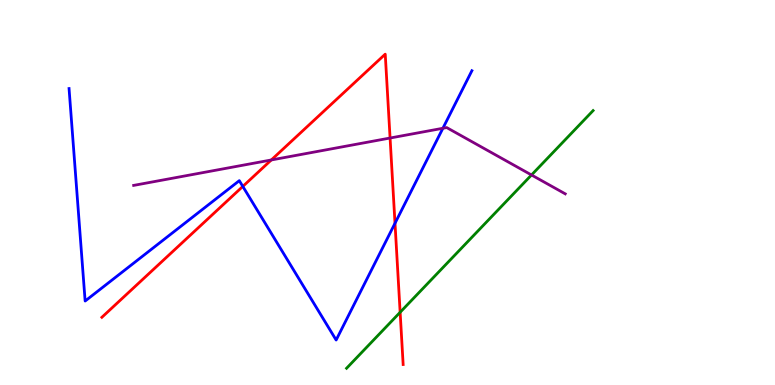[{'lines': ['blue', 'red'], 'intersections': [{'x': 3.13, 'y': 5.16}, {'x': 5.1, 'y': 4.2}]}, {'lines': ['green', 'red'], 'intersections': [{'x': 5.16, 'y': 1.89}]}, {'lines': ['purple', 'red'], 'intersections': [{'x': 3.5, 'y': 5.84}, {'x': 5.03, 'y': 6.41}]}, {'lines': ['blue', 'green'], 'intersections': []}, {'lines': ['blue', 'purple'], 'intersections': [{'x': 5.71, 'y': 6.67}]}, {'lines': ['green', 'purple'], 'intersections': [{'x': 6.86, 'y': 5.45}]}]